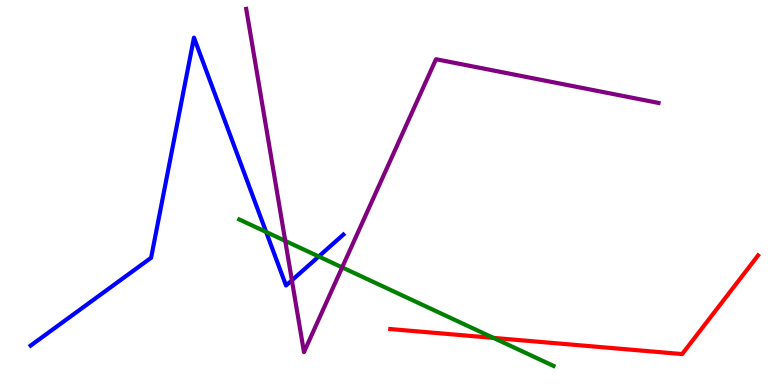[{'lines': ['blue', 'red'], 'intersections': []}, {'lines': ['green', 'red'], 'intersections': [{'x': 6.37, 'y': 1.22}]}, {'lines': ['purple', 'red'], 'intersections': []}, {'lines': ['blue', 'green'], 'intersections': [{'x': 3.43, 'y': 3.97}, {'x': 4.11, 'y': 3.34}]}, {'lines': ['blue', 'purple'], 'intersections': [{'x': 3.77, 'y': 2.72}]}, {'lines': ['green', 'purple'], 'intersections': [{'x': 3.68, 'y': 3.74}, {'x': 4.41, 'y': 3.05}]}]